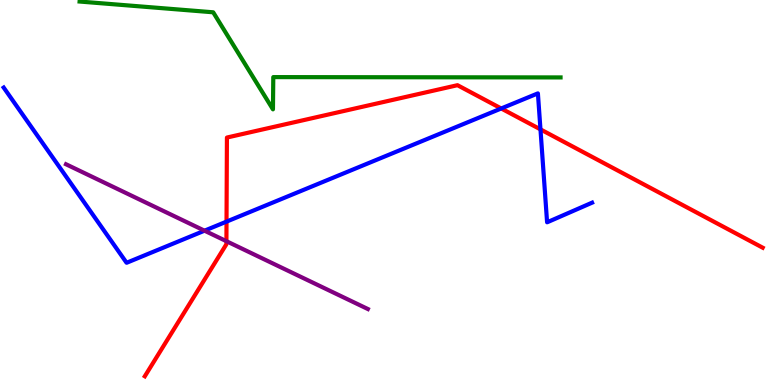[{'lines': ['blue', 'red'], 'intersections': [{'x': 2.92, 'y': 4.24}, {'x': 6.47, 'y': 7.18}, {'x': 6.97, 'y': 6.64}]}, {'lines': ['green', 'red'], 'intersections': []}, {'lines': ['purple', 'red'], 'intersections': [{'x': 2.92, 'y': 3.74}]}, {'lines': ['blue', 'green'], 'intersections': []}, {'lines': ['blue', 'purple'], 'intersections': [{'x': 2.64, 'y': 4.01}]}, {'lines': ['green', 'purple'], 'intersections': []}]